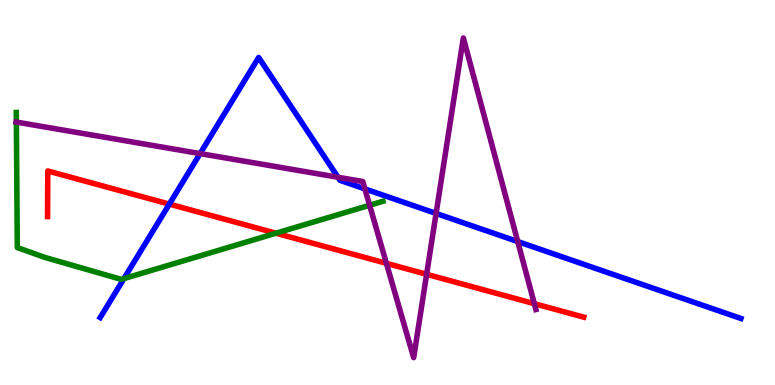[{'lines': ['blue', 'red'], 'intersections': [{'x': 2.18, 'y': 4.7}]}, {'lines': ['green', 'red'], 'intersections': [{'x': 3.56, 'y': 3.94}]}, {'lines': ['purple', 'red'], 'intersections': [{'x': 4.99, 'y': 3.16}, {'x': 5.5, 'y': 2.88}, {'x': 6.89, 'y': 2.11}]}, {'lines': ['blue', 'green'], 'intersections': [{'x': 1.6, 'y': 2.76}]}, {'lines': ['blue', 'purple'], 'intersections': [{'x': 2.58, 'y': 6.01}, {'x': 4.36, 'y': 5.4}, {'x': 4.71, 'y': 5.09}, {'x': 5.63, 'y': 4.46}, {'x': 6.68, 'y': 3.73}]}, {'lines': ['green', 'purple'], 'intersections': [{'x': 0.211, 'y': 6.83}, {'x': 4.77, 'y': 4.67}]}]